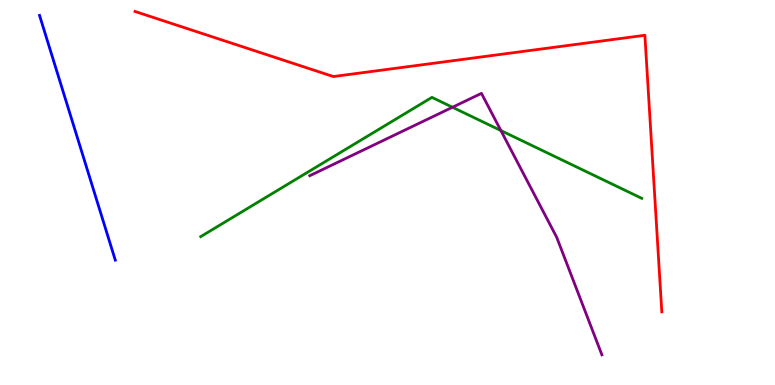[{'lines': ['blue', 'red'], 'intersections': []}, {'lines': ['green', 'red'], 'intersections': []}, {'lines': ['purple', 'red'], 'intersections': []}, {'lines': ['blue', 'green'], 'intersections': []}, {'lines': ['blue', 'purple'], 'intersections': []}, {'lines': ['green', 'purple'], 'intersections': [{'x': 5.84, 'y': 7.21}, {'x': 6.46, 'y': 6.61}]}]